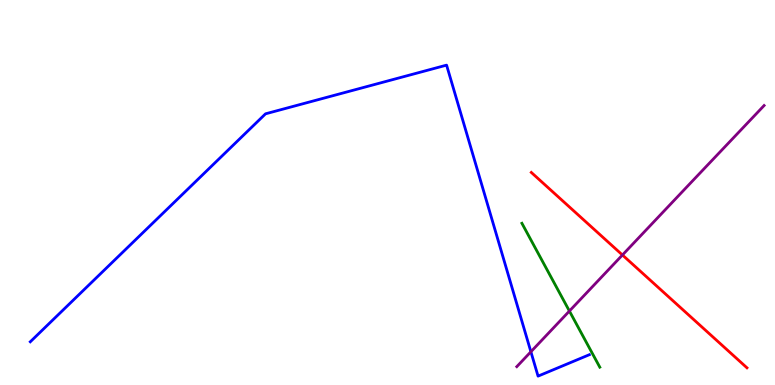[{'lines': ['blue', 'red'], 'intersections': []}, {'lines': ['green', 'red'], 'intersections': []}, {'lines': ['purple', 'red'], 'intersections': [{'x': 8.03, 'y': 3.38}]}, {'lines': ['blue', 'green'], 'intersections': []}, {'lines': ['blue', 'purple'], 'intersections': [{'x': 6.85, 'y': 0.863}]}, {'lines': ['green', 'purple'], 'intersections': [{'x': 7.35, 'y': 1.92}]}]